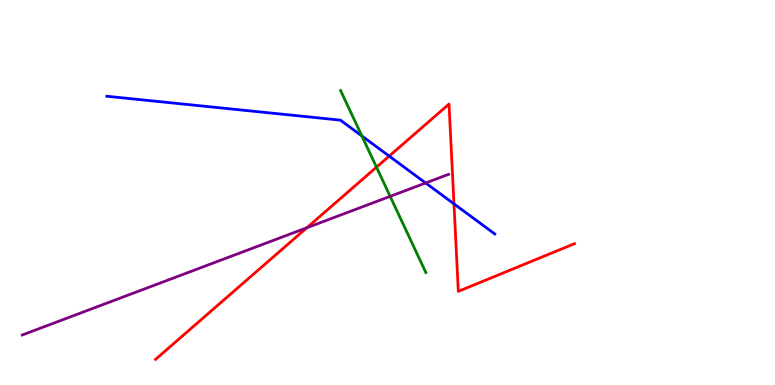[{'lines': ['blue', 'red'], 'intersections': [{'x': 5.02, 'y': 5.95}, {'x': 5.86, 'y': 4.7}]}, {'lines': ['green', 'red'], 'intersections': [{'x': 4.86, 'y': 5.66}]}, {'lines': ['purple', 'red'], 'intersections': [{'x': 3.96, 'y': 4.08}]}, {'lines': ['blue', 'green'], 'intersections': [{'x': 4.67, 'y': 6.47}]}, {'lines': ['blue', 'purple'], 'intersections': [{'x': 5.49, 'y': 5.25}]}, {'lines': ['green', 'purple'], 'intersections': [{'x': 5.03, 'y': 4.9}]}]